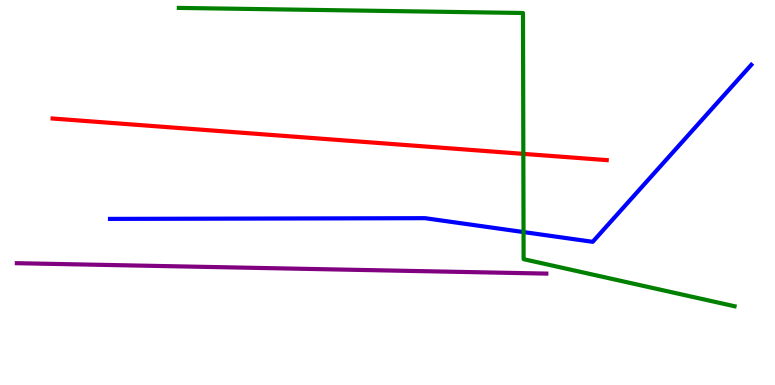[{'lines': ['blue', 'red'], 'intersections': []}, {'lines': ['green', 'red'], 'intersections': [{'x': 6.75, 'y': 6.0}]}, {'lines': ['purple', 'red'], 'intersections': []}, {'lines': ['blue', 'green'], 'intersections': [{'x': 6.76, 'y': 3.97}]}, {'lines': ['blue', 'purple'], 'intersections': []}, {'lines': ['green', 'purple'], 'intersections': []}]